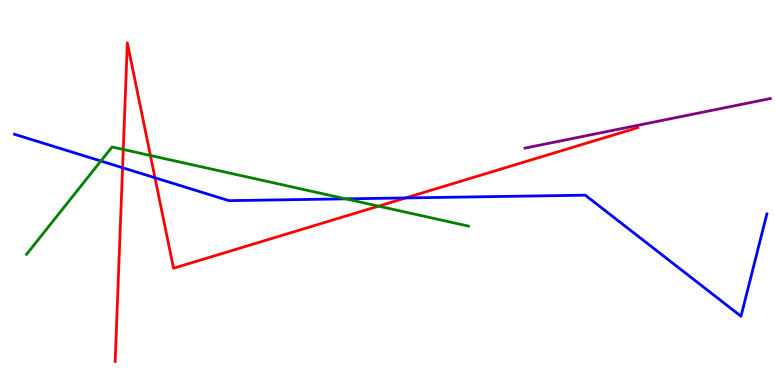[{'lines': ['blue', 'red'], 'intersections': [{'x': 1.58, 'y': 5.64}, {'x': 2.0, 'y': 5.38}, {'x': 5.23, 'y': 4.86}]}, {'lines': ['green', 'red'], 'intersections': [{'x': 1.59, 'y': 6.12}, {'x': 1.94, 'y': 5.96}, {'x': 4.88, 'y': 4.65}]}, {'lines': ['purple', 'red'], 'intersections': []}, {'lines': ['blue', 'green'], 'intersections': [{'x': 1.3, 'y': 5.82}, {'x': 4.46, 'y': 4.83}]}, {'lines': ['blue', 'purple'], 'intersections': []}, {'lines': ['green', 'purple'], 'intersections': []}]